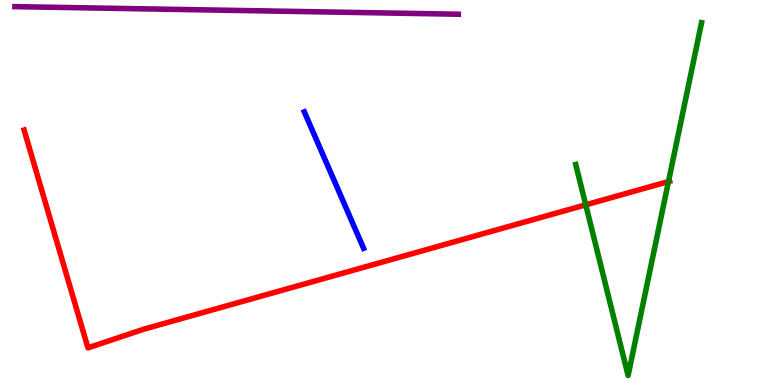[{'lines': ['blue', 'red'], 'intersections': []}, {'lines': ['green', 'red'], 'intersections': [{'x': 7.56, 'y': 4.68}, {'x': 8.63, 'y': 5.28}]}, {'lines': ['purple', 'red'], 'intersections': []}, {'lines': ['blue', 'green'], 'intersections': []}, {'lines': ['blue', 'purple'], 'intersections': []}, {'lines': ['green', 'purple'], 'intersections': []}]